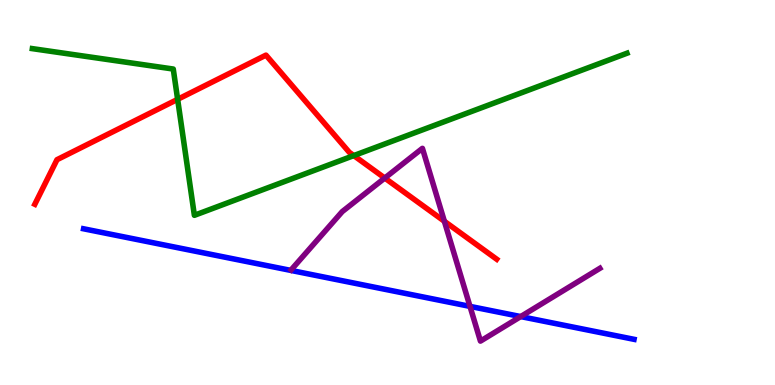[{'lines': ['blue', 'red'], 'intersections': []}, {'lines': ['green', 'red'], 'intersections': [{'x': 2.29, 'y': 7.42}, {'x': 4.57, 'y': 5.96}]}, {'lines': ['purple', 'red'], 'intersections': [{'x': 4.96, 'y': 5.38}, {'x': 5.73, 'y': 4.25}]}, {'lines': ['blue', 'green'], 'intersections': []}, {'lines': ['blue', 'purple'], 'intersections': [{'x': 6.06, 'y': 2.04}, {'x': 6.72, 'y': 1.78}]}, {'lines': ['green', 'purple'], 'intersections': []}]